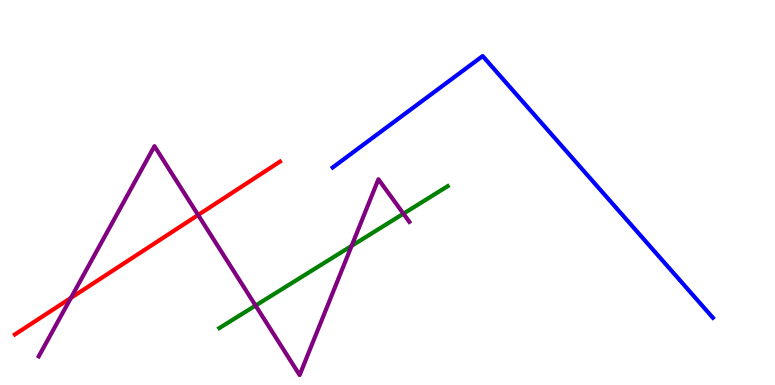[{'lines': ['blue', 'red'], 'intersections': []}, {'lines': ['green', 'red'], 'intersections': []}, {'lines': ['purple', 'red'], 'intersections': [{'x': 0.915, 'y': 2.26}, {'x': 2.56, 'y': 4.42}]}, {'lines': ['blue', 'green'], 'intersections': []}, {'lines': ['blue', 'purple'], 'intersections': []}, {'lines': ['green', 'purple'], 'intersections': [{'x': 3.3, 'y': 2.06}, {'x': 4.54, 'y': 3.61}, {'x': 5.21, 'y': 4.45}]}]